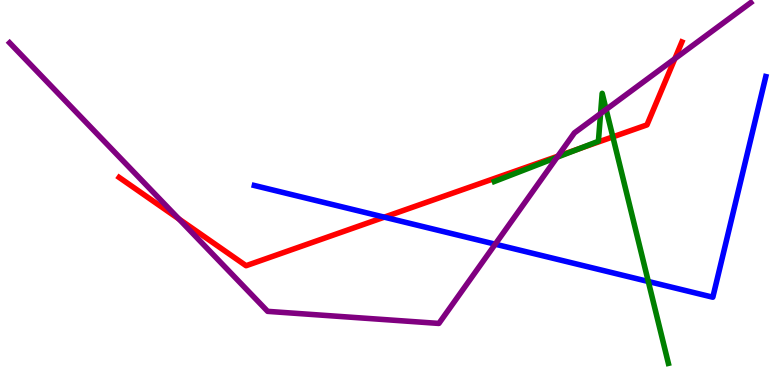[{'lines': ['blue', 'red'], 'intersections': [{'x': 4.96, 'y': 4.36}]}, {'lines': ['green', 'red'], 'intersections': [{'x': 7.48, 'y': 6.14}, {'x': 7.91, 'y': 6.44}]}, {'lines': ['purple', 'red'], 'intersections': [{'x': 2.31, 'y': 4.31}, {'x': 7.2, 'y': 5.94}, {'x': 8.71, 'y': 8.48}]}, {'lines': ['blue', 'green'], 'intersections': [{'x': 8.37, 'y': 2.69}]}, {'lines': ['blue', 'purple'], 'intersections': [{'x': 6.39, 'y': 3.66}]}, {'lines': ['green', 'purple'], 'intersections': [{'x': 7.19, 'y': 5.92}, {'x': 7.75, 'y': 7.05}, {'x': 7.82, 'y': 7.16}]}]